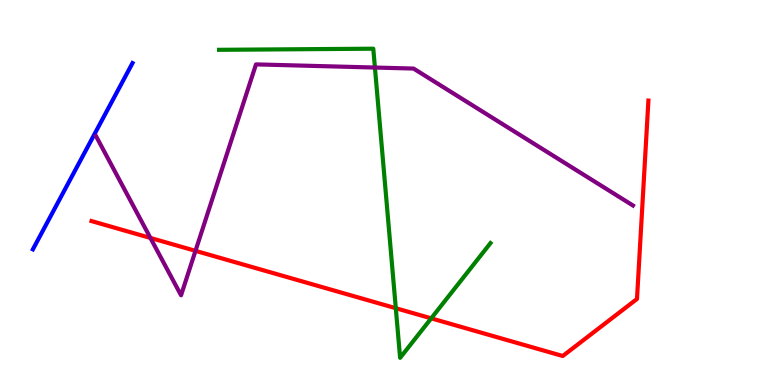[{'lines': ['blue', 'red'], 'intersections': []}, {'lines': ['green', 'red'], 'intersections': [{'x': 5.11, 'y': 1.99}, {'x': 5.56, 'y': 1.73}]}, {'lines': ['purple', 'red'], 'intersections': [{'x': 1.94, 'y': 3.82}, {'x': 2.52, 'y': 3.48}]}, {'lines': ['blue', 'green'], 'intersections': []}, {'lines': ['blue', 'purple'], 'intersections': []}, {'lines': ['green', 'purple'], 'intersections': [{'x': 4.84, 'y': 8.25}]}]